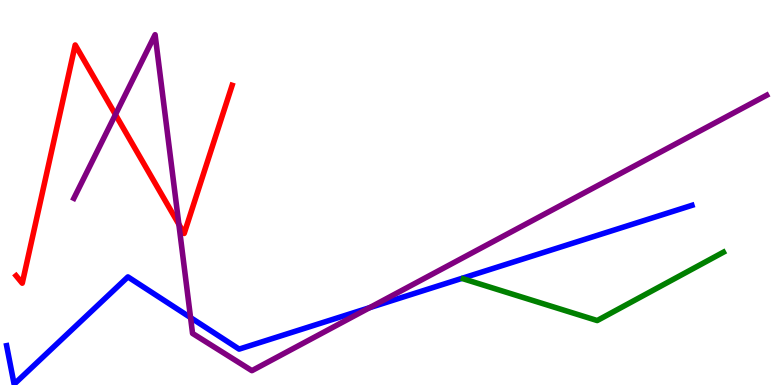[{'lines': ['blue', 'red'], 'intersections': []}, {'lines': ['green', 'red'], 'intersections': []}, {'lines': ['purple', 'red'], 'intersections': [{'x': 1.49, 'y': 7.02}, {'x': 2.31, 'y': 4.17}]}, {'lines': ['blue', 'green'], 'intersections': []}, {'lines': ['blue', 'purple'], 'intersections': [{'x': 2.46, 'y': 1.75}, {'x': 4.77, 'y': 2.01}]}, {'lines': ['green', 'purple'], 'intersections': []}]